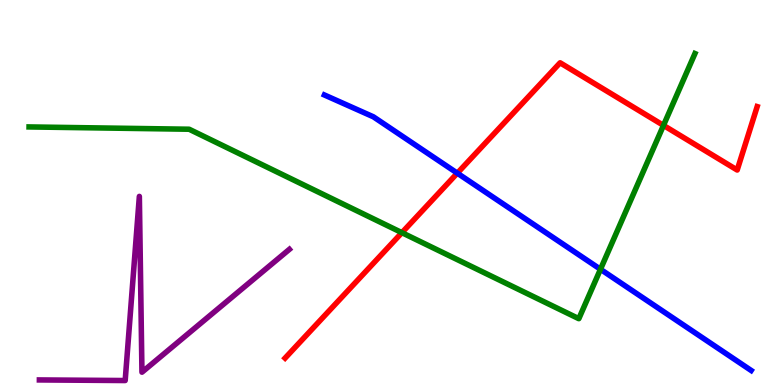[{'lines': ['blue', 'red'], 'intersections': [{'x': 5.9, 'y': 5.5}]}, {'lines': ['green', 'red'], 'intersections': [{'x': 5.19, 'y': 3.96}, {'x': 8.56, 'y': 6.74}]}, {'lines': ['purple', 'red'], 'intersections': []}, {'lines': ['blue', 'green'], 'intersections': [{'x': 7.75, 'y': 3.01}]}, {'lines': ['blue', 'purple'], 'intersections': []}, {'lines': ['green', 'purple'], 'intersections': []}]